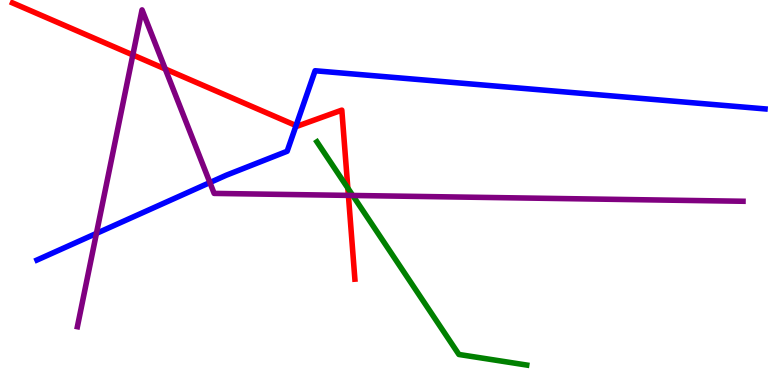[{'lines': ['blue', 'red'], 'intersections': [{'x': 3.82, 'y': 6.74}]}, {'lines': ['green', 'red'], 'intersections': [{'x': 4.49, 'y': 5.11}]}, {'lines': ['purple', 'red'], 'intersections': [{'x': 1.71, 'y': 8.57}, {'x': 2.13, 'y': 8.21}, {'x': 4.5, 'y': 4.92}]}, {'lines': ['blue', 'green'], 'intersections': []}, {'lines': ['blue', 'purple'], 'intersections': [{'x': 1.24, 'y': 3.94}, {'x': 2.71, 'y': 5.26}]}, {'lines': ['green', 'purple'], 'intersections': [{'x': 4.55, 'y': 4.92}]}]